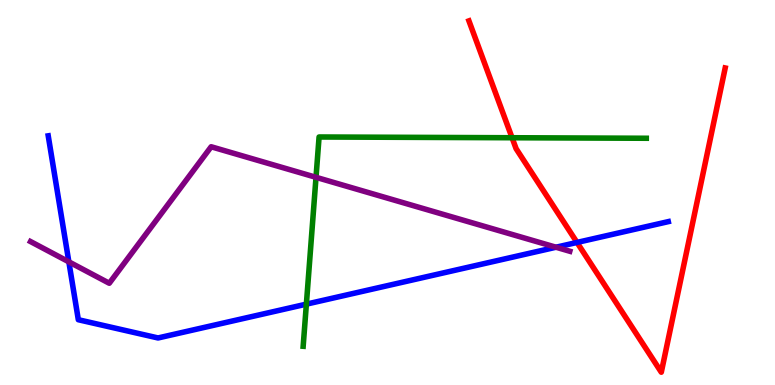[{'lines': ['blue', 'red'], 'intersections': [{'x': 7.45, 'y': 3.7}]}, {'lines': ['green', 'red'], 'intersections': [{'x': 6.61, 'y': 6.42}]}, {'lines': ['purple', 'red'], 'intersections': []}, {'lines': ['blue', 'green'], 'intersections': [{'x': 3.95, 'y': 2.1}]}, {'lines': ['blue', 'purple'], 'intersections': [{'x': 0.888, 'y': 3.2}, {'x': 7.17, 'y': 3.58}]}, {'lines': ['green', 'purple'], 'intersections': [{'x': 4.08, 'y': 5.39}]}]